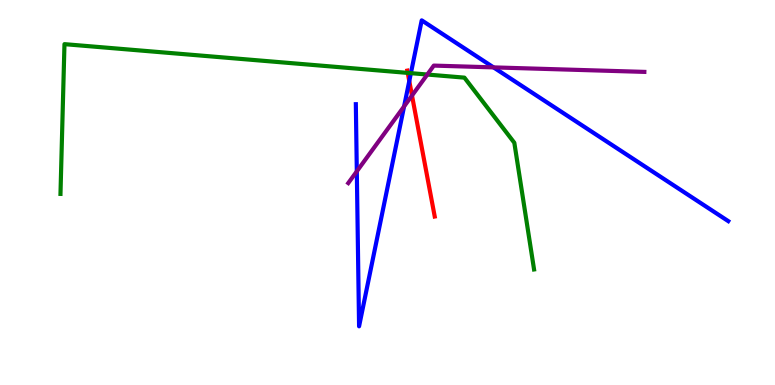[{'lines': ['blue', 'red'], 'intersections': [{'x': 5.28, 'y': 7.89}]}, {'lines': ['green', 'red'], 'intersections': [{'x': 5.26, 'y': 8.11}]}, {'lines': ['purple', 'red'], 'intersections': [{'x': 5.32, 'y': 7.52}]}, {'lines': ['blue', 'green'], 'intersections': [{'x': 5.3, 'y': 8.1}]}, {'lines': ['blue', 'purple'], 'intersections': [{'x': 4.6, 'y': 5.55}, {'x': 5.21, 'y': 7.24}, {'x': 6.37, 'y': 8.25}]}, {'lines': ['green', 'purple'], 'intersections': [{'x': 5.51, 'y': 8.06}]}]